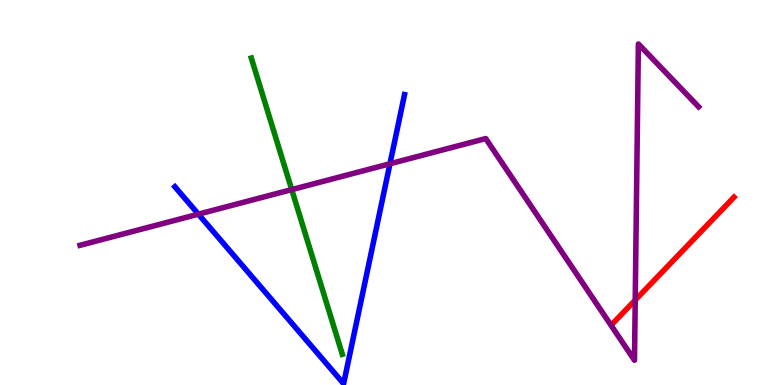[{'lines': ['blue', 'red'], 'intersections': []}, {'lines': ['green', 'red'], 'intersections': []}, {'lines': ['purple', 'red'], 'intersections': [{'x': 8.2, 'y': 2.21}]}, {'lines': ['blue', 'green'], 'intersections': []}, {'lines': ['blue', 'purple'], 'intersections': [{'x': 2.56, 'y': 4.44}, {'x': 5.03, 'y': 5.75}]}, {'lines': ['green', 'purple'], 'intersections': [{'x': 3.76, 'y': 5.08}]}]